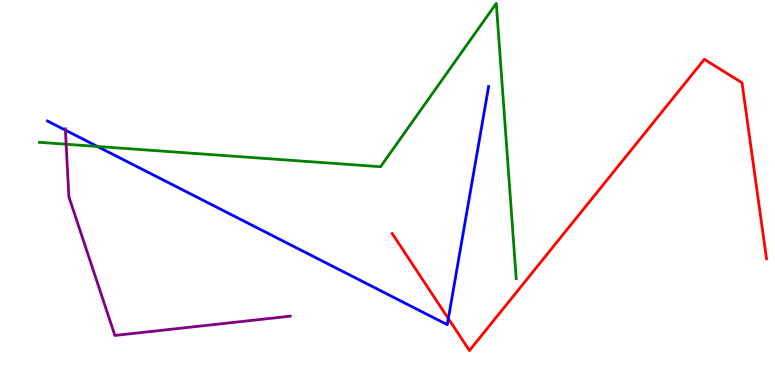[{'lines': ['blue', 'red'], 'intersections': [{'x': 5.78, 'y': 1.73}]}, {'lines': ['green', 'red'], 'intersections': []}, {'lines': ['purple', 'red'], 'intersections': []}, {'lines': ['blue', 'green'], 'intersections': [{'x': 1.26, 'y': 6.2}]}, {'lines': ['blue', 'purple'], 'intersections': [{'x': 0.844, 'y': 6.62}]}, {'lines': ['green', 'purple'], 'intersections': [{'x': 0.853, 'y': 6.25}]}]